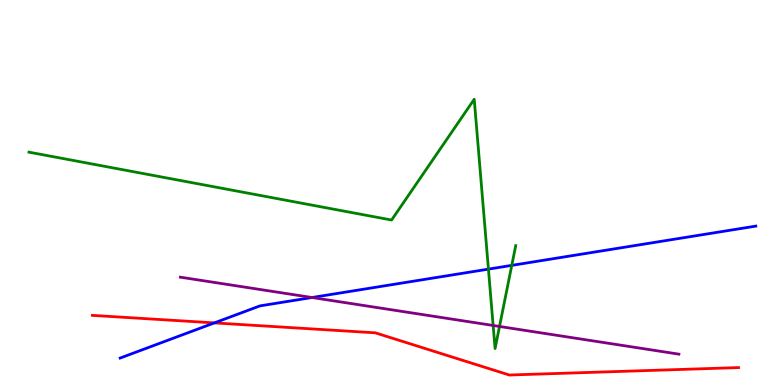[{'lines': ['blue', 'red'], 'intersections': [{'x': 2.77, 'y': 1.61}]}, {'lines': ['green', 'red'], 'intersections': []}, {'lines': ['purple', 'red'], 'intersections': []}, {'lines': ['blue', 'green'], 'intersections': [{'x': 6.3, 'y': 3.01}, {'x': 6.6, 'y': 3.11}]}, {'lines': ['blue', 'purple'], 'intersections': [{'x': 4.03, 'y': 2.27}]}, {'lines': ['green', 'purple'], 'intersections': [{'x': 6.36, 'y': 1.55}, {'x': 6.45, 'y': 1.52}]}]